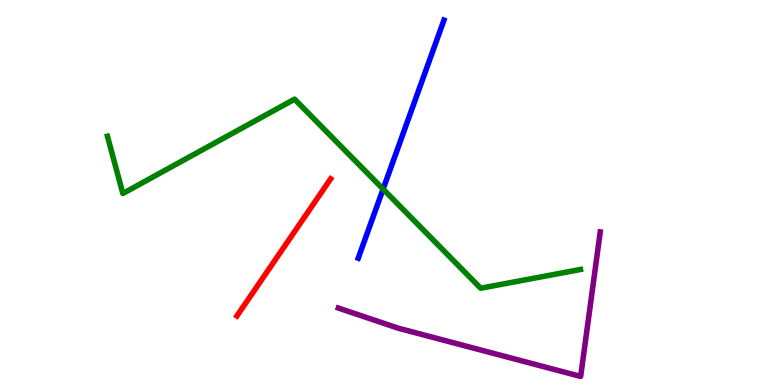[{'lines': ['blue', 'red'], 'intersections': []}, {'lines': ['green', 'red'], 'intersections': []}, {'lines': ['purple', 'red'], 'intersections': []}, {'lines': ['blue', 'green'], 'intersections': [{'x': 4.94, 'y': 5.09}]}, {'lines': ['blue', 'purple'], 'intersections': []}, {'lines': ['green', 'purple'], 'intersections': []}]